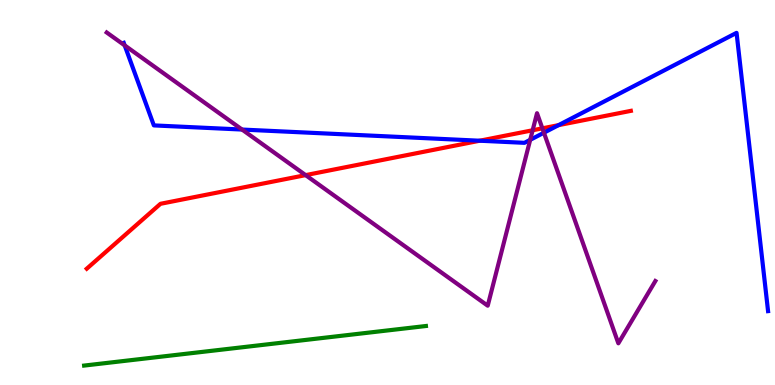[{'lines': ['blue', 'red'], 'intersections': [{'x': 6.19, 'y': 6.34}, {'x': 7.21, 'y': 6.75}]}, {'lines': ['green', 'red'], 'intersections': []}, {'lines': ['purple', 'red'], 'intersections': [{'x': 3.94, 'y': 5.45}, {'x': 6.87, 'y': 6.62}, {'x': 7.0, 'y': 6.67}]}, {'lines': ['blue', 'green'], 'intersections': []}, {'lines': ['blue', 'purple'], 'intersections': [{'x': 1.61, 'y': 8.82}, {'x': 3.12, 'y': 6.64}, {'x': 6.84, 'y': 6.37}, {'x': 7.02, 'y': 6.55}]}, {'lines': ['green', 'purple'], 'intersections': []}]